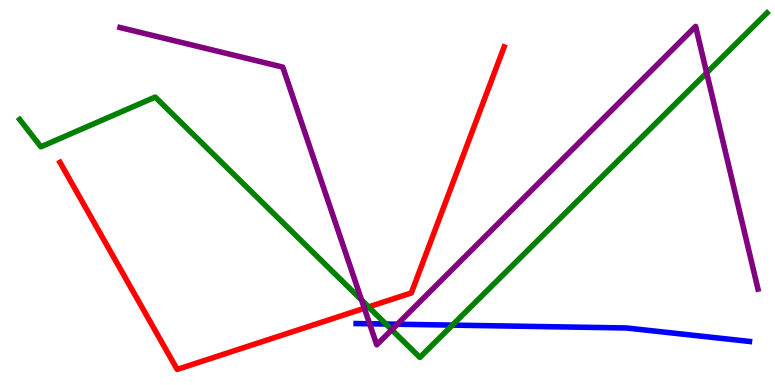[{'lines': ['blue', 'red'], 'intersections': []}, {'lines': ['green', 'red'], 'intersections': [{'x': 4.76, 'y': 2.03}]}, {'lines': ['purple', 'red'], 'intersections': [{'x': 4.7, 'y': 1.99}]}, {'lines': ['blue', 'green'], 'intersections': [{'x': 4.98, 'y': 1.58}, {'x': 5.84, 'y': 1.56}]}, {'lines': ['blue', 'purple'], 'intersections': [{'x': 4.77, 'y': 1.59}, {'x': 5.13, 'y': 1.58}]}, {'lines': ['green', 'purple'], 'intersections': [{'x': 4.67, 'y': 2.2}, {'x': 5.06, 'y': 1.43}, {'x': 9.12, 'y': 8.11}]}]